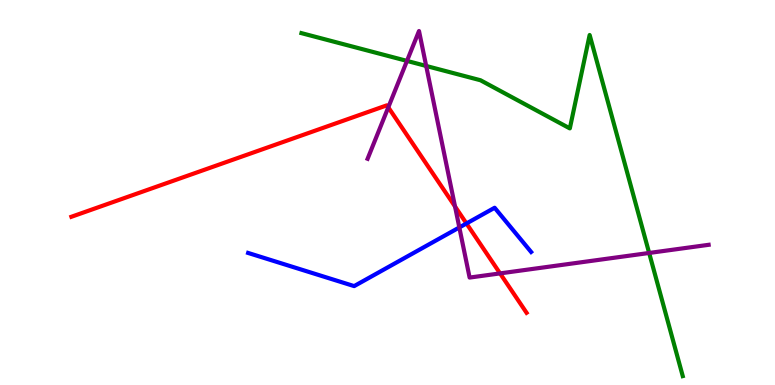[{'lines': ['blue', 'red'], 'intersections': [{'x': 6.02, 'y': 4.2}]}, {'lines': ['green', 'red'], 'intersections': []}, {'lines': ['purple', 'red'], 'intersections': [{'x': 5.01, 'y': 7.21}, {'x': 5.87, 'y': 4.64}, {'x': 6.45, 'y': 2.9}]}, {'lines': ['blue', 'green'], 'intersections': []}, {'lines': ['blue', 'purple'], 'intersections': [{'x': 5.93, 'y': 4.09}]}, {'lines': ['green', 'purple'], 'intersections': [{'x': 5.25, 'y': 8.42}, {'x': 5.5, 'y': 8.29}, {'x': 8.38, 'y': 3.43}]}]